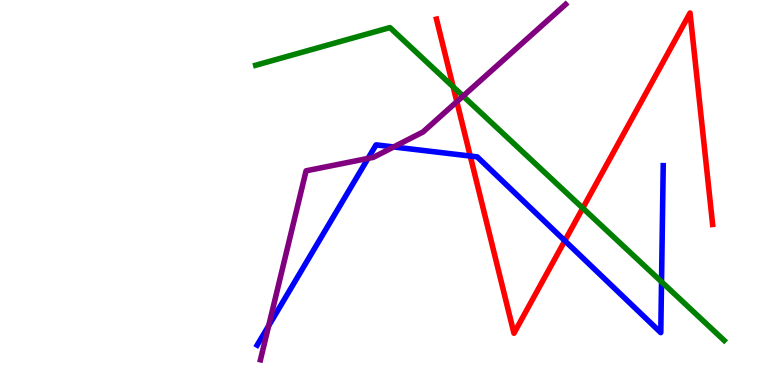[{'lines': ['blue', 'red'], 'intersections': [{'x': 6.07, 'y': 5.95}, {'x': 7.29, 'y': 3.75}]}, {'lines': ['green', 'red'], 'intersections': [{'x': 5.85, 'y': 7.75}, {'x': 7.52, 'y': 4.59}]}, {'lines': ['purple', 'red'], 'intersections': [{'x': 5.89, 'y': 7.36}]}, {'lines': ['blue', 'green'], 'intersections': [{'x': 8.54, 'y': 2.68}]}, {'lines': ['blue', 'purple'], 'intersections': [{'x': 3.47, 'y': 1.54}, {'x': 4.75, 'y': 5.89}, {'x': 5.08, 'y': 6.18}]}, {'lines': ['green', 'purple'], 'intersections': [{'x': 5.98, 'y': 7.5}]}]